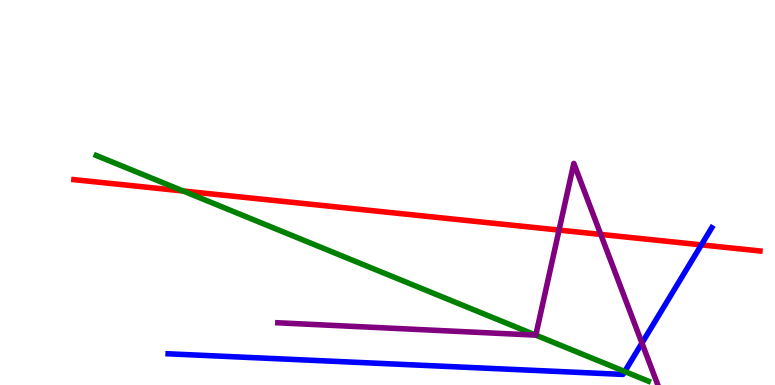[{'lines': ['blue', 'red'], 'intersections': [{'x': 9.05, 'y': 3.64}]}, {'lines': ['green', 'red'], 'intersections': [{'x': 2.36, 'y': 5.04}]}, {'lines': ['purple', 'red'], 'intersections': [{'x': 7.21, 'y': 4.02}, {'x': 7.75, 'y': 3.91}]}, {'lines': ['blue', 'green'], 'intersections': [{'x': 8.06, 'y': 0.351}]}, {'lines': ['blue', 'purple'], 'intersections': [{'x': 8.28, 'y': 1.09}]}, {'lines': ['green', 'purple'], 'intersections': [{'x': 6.91, 'y': 1.3}]}]